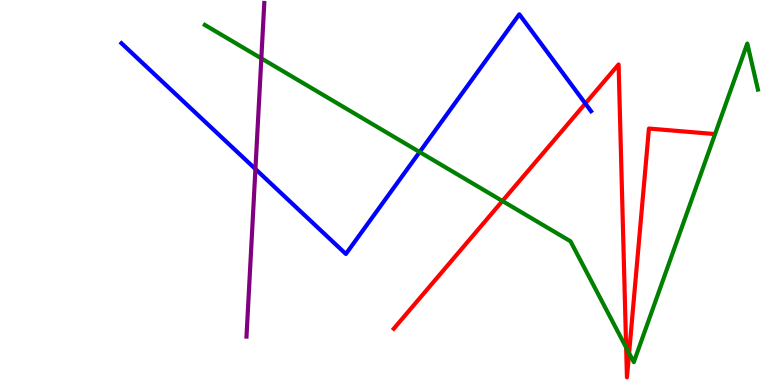[{'lines': ['blue', 'red'], 'intersections': [{'x': 7.55, 'y': 7.31}]}, {'lines': ['green', 'red'], 'intersections': [{'x': 6.48, 'y': 4.78}, {'x': 8.08, 'y': 0.974}, {'x': 8.12, 'y': 0.828}]}, {'lines': ['purple', 'red'], 'intersections': []}, {'lines': ['blue', 'green'], 'intersections': [{'x': 5.41, 'y': 6.05}]}, {'lines': ['blue', 'purple'], 'intersections': [{'x': 3.3, 'y': 5.61}]}, {'lines': ['green', 'purple'], 'intersections': [{'x': 3.37, 'y': 8.48}]}]